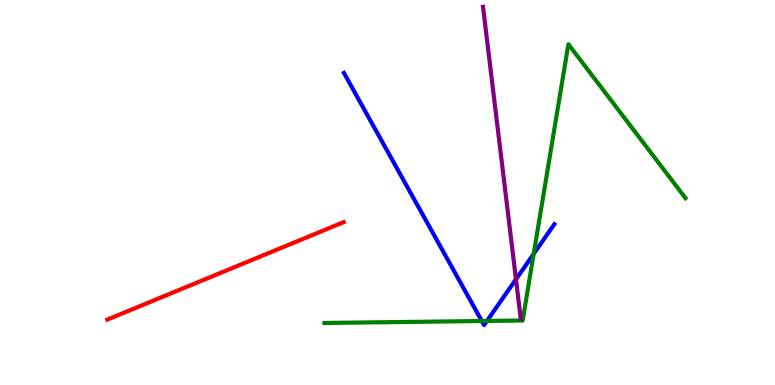[{'lines': ['blue', 'red'], 'intersections': []}, {'lines': ['green', 'red'], 'intersections': []}, {'lines': ['purple', 'red'], 'intersections': []}, {'lines': ['blue', 'green'], 'intersections': [{'x': 6.22, 'y': 1.66}, {'x': 6.28, 'y': 1.66}, {'x': 6.89, 'y': 3.41}]}, {'lines': ['blue', 'purple'], 'intersections': [{'x': 6.66, 'y': 2.75}]}, {'lines': ['green', 'purple'], 'intersections': []}]